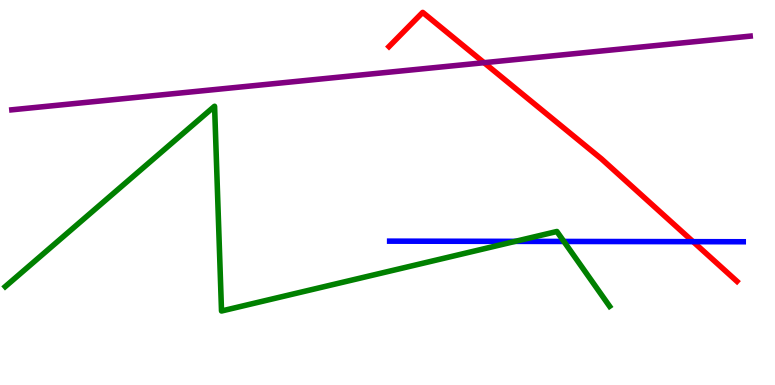[{'lines': ['blue', 'red'], 'intersections': [{'x': 8.94, 'y': 3.72}]}, {'lines': ['green', 'red'], 'intersections': []}, {'lines': ['purple', 'red'], 'intersections': [{'x': 6.25, 'y': 8.37}]}, {'lines': ['blue', 'green'], 'intersections': [{'x': 6.65, 'y': 3.73}, {'x': 7.28, 'y': 3.73}]}, {'lines': ['blue', 'purple'], 'intersections': []}, {'lines': ['green', 'purple'], 'intersections': []}]